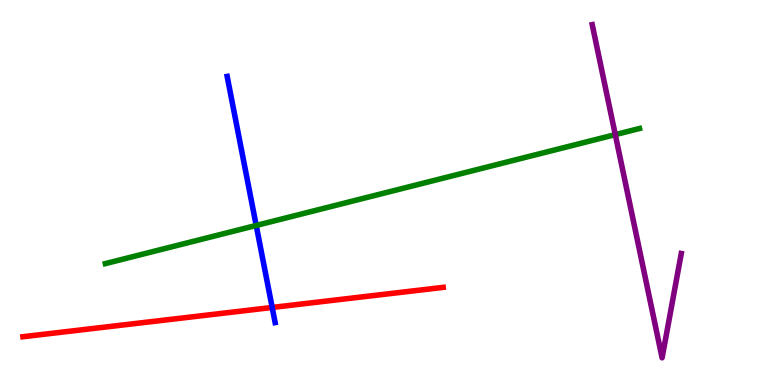[{'lines': ['blue', 'red'], 'intersections': [{'x': 3.51, 'y': 2.01}]}, {'lines': ['green', 'red'], 'intersections': []}, {'lines': ['purple', 'red'], 'intersections': []}, {'lines': ['blue', 'green'], 'intersections': [{'x': 3.31, 'y': 4.14}]}, {'lines': ['blue', 'purple'], 'intersections': []}, {'lines': ['green', 'purple'], 'intersections': [{'x': 7.94, 'y': 6.5}]}]